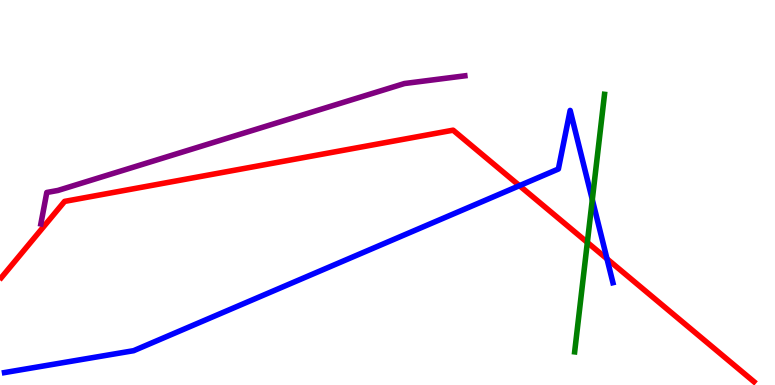[{'lines': ['blue', 'red'], 'intersections': [{'x': 6.7, 'y': 5.18}, {'x': 7.83, 'y': 3.28}]}, {'lines': ['green', 'red'], 'intersections': [{'x': 7.58, 'y': 3.7}]}, {'lines': ['purple', 'red'], 'intersections': []}, {'lines': ['blue', 'green'], 'intersections': [{'x': 7.64, 'y': 4.81}]}, {'lines': ['blue', 'purple'], 'intersections': []}, {'lines': ['green', 'purple'], 'intersections': []}]